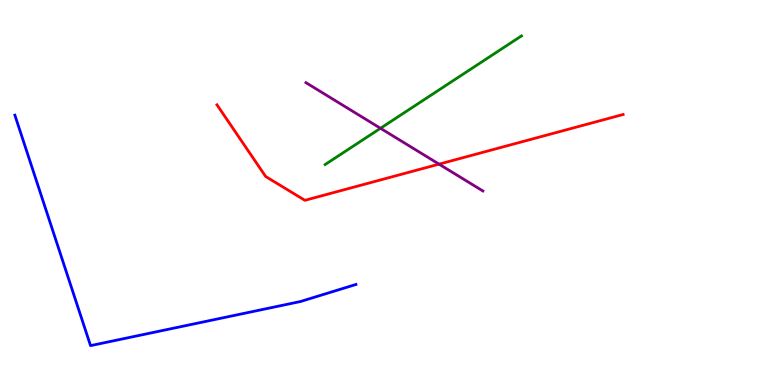[{'lines': ['blue', 'red'], 'intersections': []}, {'lines': ['green', 'red'], 'intersections': []}, {'lines': ['purple', 'red'], 'intersections': [{'x': 5.67, 'y': 5.74}]}, {'lines': ['blue', 'green'], 'intersections': []}, {'lines': ['blue', 'purple'], 'intersections': []}, {'lines': ['green', 'purple'], 'intersections': [{'x': 4.91, 'y': 6.67}]}]